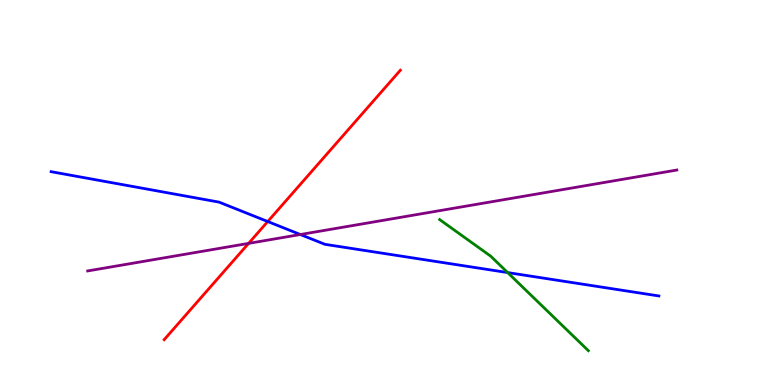[{'lines': ['blue', 'red'], 'intersections': [{'x': 3.45, 'y': 4.25}]}, {'lines': ['green', 'red'], 'intersections': []}, {'lines': ['purple', 'red'], 'intersections': [{'x': 3.21, 'y': 3.68}]}, {'lines': ['blue', 'green'], 'intersections': [{'x': 6.55, 'y': 2.92}]}, {'lines': ['blue', 'purple'], 'intersections': [{'x': 3.88, 'y': 3.91}]}, {'lines': ['green', 'purple'], 'intersections': []}]